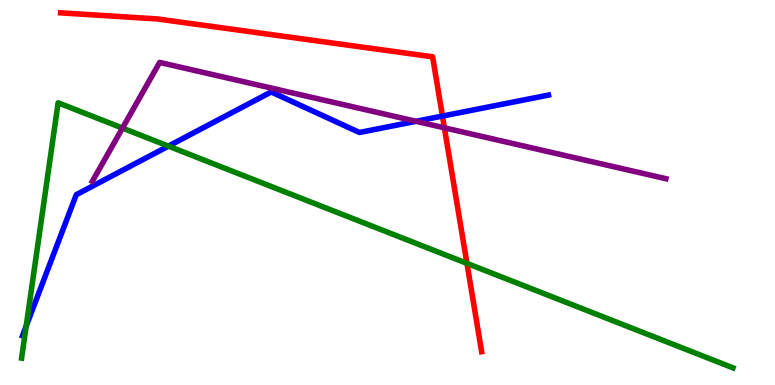[{'lines': ['blue', 'red'], 'intersections': [{'x': 5.71, 'y': 6.99}]}, {'lines': ['green', 'red'], 'intersections': [{'x': 6.03, 'y': 3.16}]}, {'lines': ['purple', 'red'], 'intersections': [{'x': 5.73, 'y': 6.68}]}, {'lines': ['blue', 'green'], 'intersections': [{'x': 0.338, 'y': 1.53}, {'x': 2.17, 'y': 6.2}]}, {'lines': ['blue', 'purple'], 'intersections': [{'x': 5.37, 'y': 6.85}]}, {'lines': ['green', 'purple'], 'intersections': [{'x': 1.58, 'y': 6.67}]}]